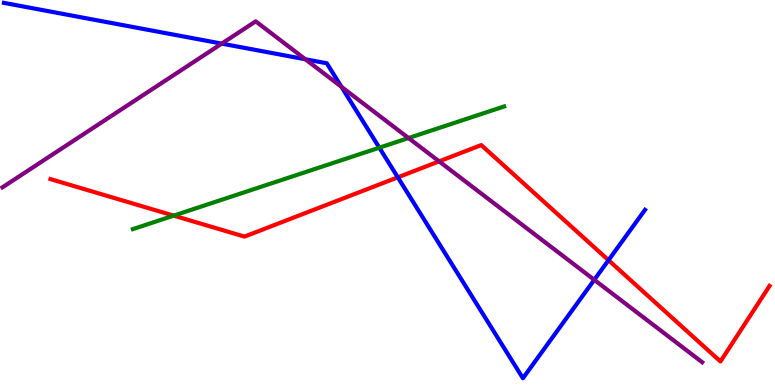[{'lines': ['blue', 'red'], 'intersections': [{'x': 5.13, 'y': 5.39}, {'x': 7.85, 'y': 3.24}]}, {'lines': ['green', 'red'], 'intersections': [{'x': 2.24, 'y': 4.4}]}, {'lines': ['purple', 'red'], 'intersections': [{'x': 5.67, 'y': 5.81}]}, {'lines': ['blue', 'green'], 'intersections': [{'x': 4.89, 'y': 6.16}]}, {'lines': ['blue', 'purple'], 'intersections': [{'x': 2.86, 'y': 8.87}, {'x': 3.94, 'y': 8.46}, {'x': 4.41, 'y': 7.75}, {'x': 7.67, 'y': 2.73}]}, {'lines': ['green', 'purple'], 'intersections': [{'x': 5.27, 'y': 6.41}]}]